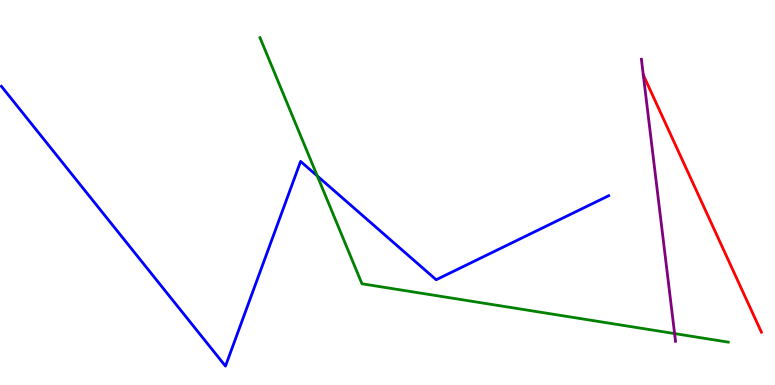[{'lines': ['blue', 'red'], 'intersections': []}, {'lines': ['green', 'red'], 'intersections': []}, {'lines': ['purple', 'red'], 'intersections': []}, {'lines': ['blue', 'green'], 'intersections': [{'x': 4.09, 'y': 5.43}]}, {'lines': ['blue', 'purple'], 'intersections': []}, {'lines': ['green', 'purple'], 'intersections': [{'x': 8.7, 'y': 1.34}]}]